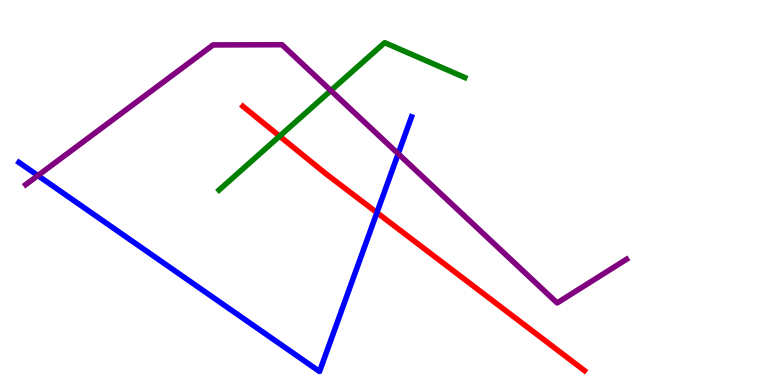[{'lines': ['blue', 'red'], 'intersections': [{'x': 4.86, 'y': 4.48}]}, {'lines': ['green', 'red'], 'intersections': [{'x': 3.61, 'y': 6.46}]}, {'lines': ['purple', 'red'], 'intersections': []}, {'lines': ['blue', 'green'], 'intersections': []}, {'lines': ['blue', 'purple'], 'intersections': [{'x': 0.489, 'y': 5.44}, {'x': 5.14, 'y': 6.01}]}, {'lines': ['green', 'purple'], 'intersections': [{'x': 4.27, 'y': 7.65}]}]